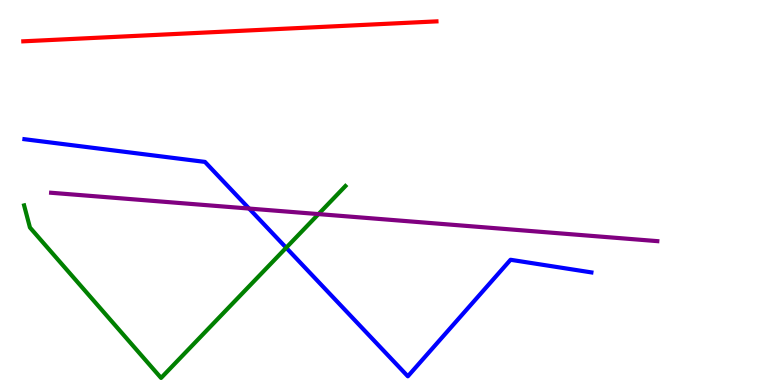[{'lines': ['blue', 'red'], 'intersections': []}, {'lines': ['green', 'red'], 'intersections': []}, {'lines': ['purple', 'red'], 'intersections': []}, {'lines': ['blue', 'green'], 'intersections': [{'x': 3.69, 'y': 3.57}]}, {'lines': ['blue', 'purple'], 'intersections': [{'x': 3.21, 'y': 4.58}]}, {'lines': ['green', 'purple'], 'intersections': [{'x': 4.11, 'y': 4.44}]}]